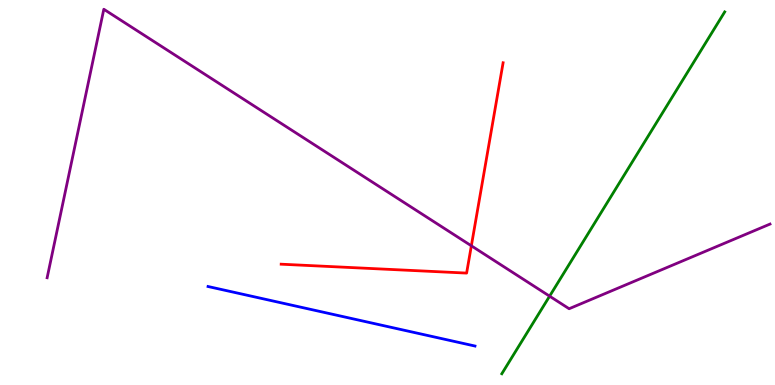[{'lines': ['blue', 'red'], 'intersections': []}, {'lines': ['green', 'red'], 'intersections': []}, {'lines': ['purple', 'red'], 'intersections': [{'x': 6.08, 'y': 3.62}]}, {'lines': ['blue', 'green'], 'intersections': []}, {'lines': ['blue', 'purple'], 'intersections': []}, {'lines': ['green', 'purple'], 'intersections': [{'x': 7.09, 'y': 2.31}]}]